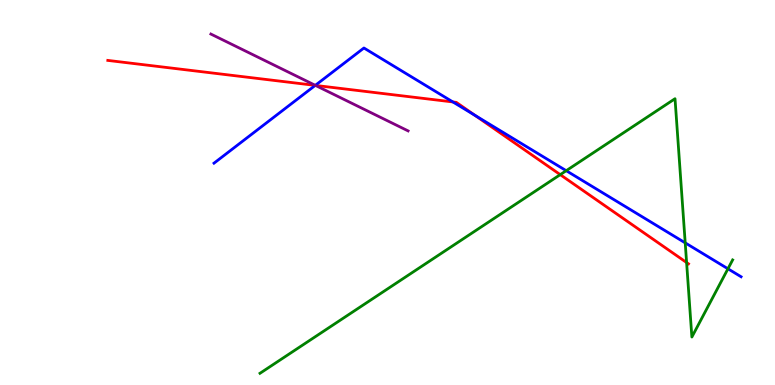[{'lines': ['blue', 'red'], 'intersections': [{'x': 4.07, 'y': 7.78}, {'x': 5.84, 'y': 7.35}, {'x': 6.13, 'y': 7.0}]}, {'lines': ['green', 'red'], 'intersections': [{'x': 7.23, 'y': 5.46}, {'x': 8.86, 'y': 3.18}]}, {'lines': ['purple', 'red'], 'intersections': [{'x': 4.07, 'y': 7.78}]}, {'lines': ['blue', 'green'], 'intersections': [{'x': 7.31, 'y': 5.57}, {'x': 8.84, 'y': 3.69}, {'x': 9.39, 'y': 3.02}]}, {'lines': ['blue', 'purple'], 'intersections': [{'x': 4.07, 'y': 7.78}]}, {'lines': ['green', 'purple'], 'intersections': []}]